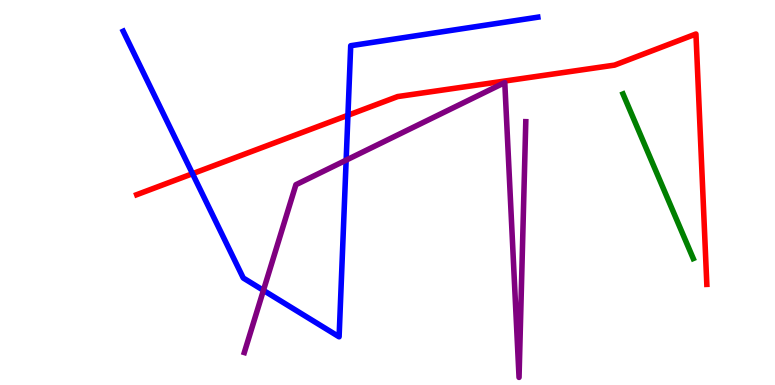[{'lines': ['blue', 'red'], 'intersections': [{'x': 2.48, 'y': 5.49}, {'x': 4.49, 'y': 7.01}]}, {'lines': ['green', 'red'], 'intersections': []}, {'lines': ['purple', 'red'], 'intersections': []}, {'lines': ['blue', 'green'], 'intersections': []}, {'lines': ['blue', 'purple'], 'intersections': [{'x': 3.4, 'y': 2.46}, {'x': 4.47, 'y': 5.84}]}, {'lines': ['green', 'purple'], 'intersections': []}]